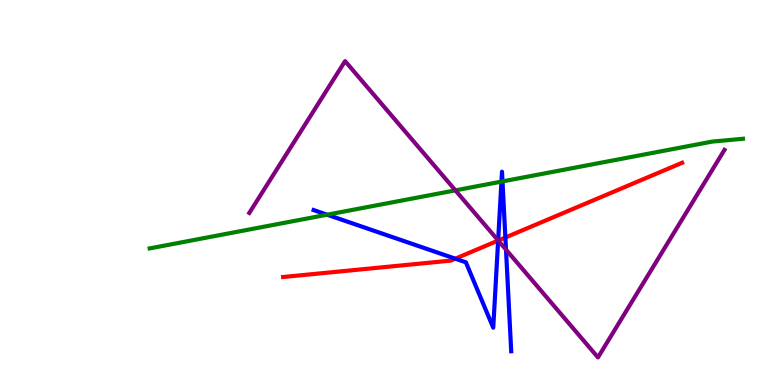[{'lines': ['blue', 'red'], 'intersections': [{'x': 5.87, 'y': 3.28}, {'x': 6.43, 'y': 3.75}, {'x': 6.52, 'y': 3.83}]}, {'lines': ['green', 'red'], 'intersections': []}, {'lines': ['purple', 'red'], 'intersections': [{'x': 6.43, 'y': 3.75}]}, {'lines': ['blue', 'green'], 'intersections': [{'x': 4.22, 'y': 4.42}, {'x': 6.47, 'y': 5.28}, {'x': 6.48, 'y': 5.29}]}, {'lines': ['blue', 'purple'], 'intersections': [{'x': 6.43, 'y': 3.75}, {'x': 6.53, 'y': 3.52}]}, {'lines': ['green', 'purple'], 'intersections': [{'x': 5.88, 'y': 5.06}]}]